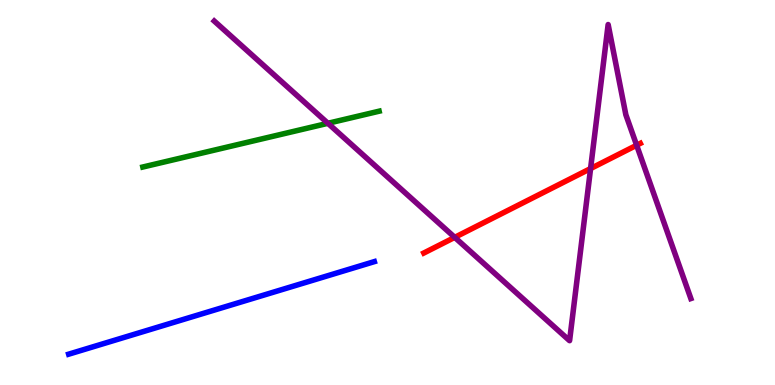[{'lines': ['blue', 'red'], 'intersections': []}, {'lines': ['green', 'red'], 'intersections': []}, {'lines': ['purple', 'red'], 'intersections': [{'x': 5.87, 'y': 3.83}, {'x': 7.62, 'y': 5.62}, {'x': 8.21, 'y': 6.23}]}, {'lines': ['blue', 'green'], 'intersections': []}, {'lines': ['blue', 'purple'], 'intersections': []}, {'lines': ['green', 'purple'], 'intersections': [{'x': 4.23, 'y': 6.8}]}]